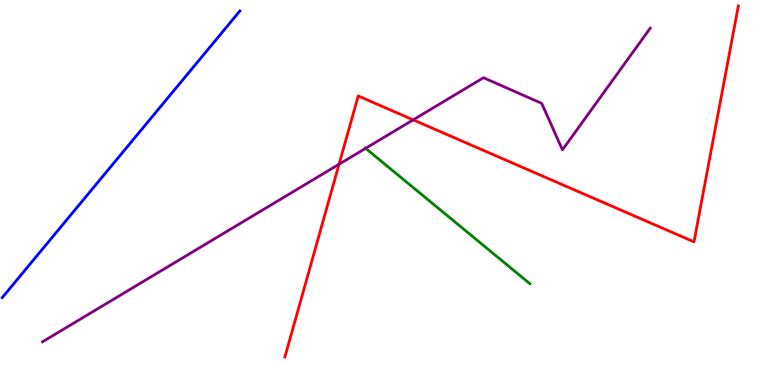[{'lines': ['blue', 'red'], 'intersections': []}, {'lines': ['green', 'red'], 'intersections': []}, {'lines': ['purple', 'red'], 'intersections': [{'x': 4.37, 'y': 5.73}, {'x': 5.33, 'y': 6.89}]}, {'lines': ['blue', 'green'], 'intersections': []}, {'lines': ['blue', 'purple'], 'intersections': []}, {'lines': ['green', 'purple'], 'intersections': [{'x': 4.72, 'y': 6.15}]}]